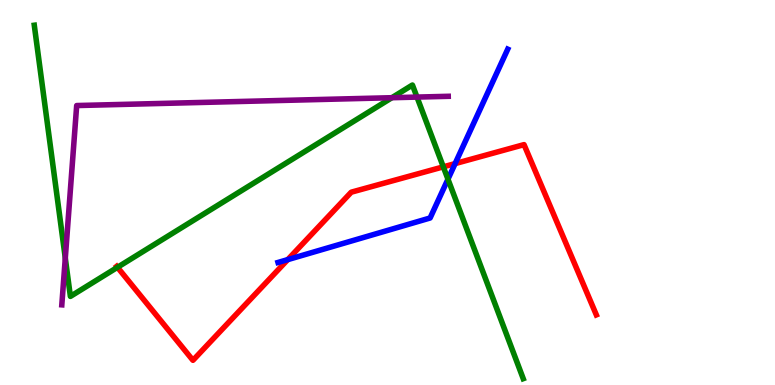[{'lines': ['blue', 'red'], 'intersections': [{'x': 3.71, 'y': 3.26}, {'x': 5.87, 'y': 5.75}]}, {'lines': ['green', 'red'], 'intersections': [{'x': 1.52, 'y': 3.06}, {'x': 5.72, 'y': 5.67}]}, {'lines': ['purple', 'red'], 'intersections': []}, {'lines': ['blue', 'green'], 'intersections': [{'x': 5.78, 'y': 5.35}]}, {'lines': ['blue', 'purple'], 'intersections': []}, {'lines': ['green', 'purple'], 'intersections': [{'x': 0.843, 'y': 3.29}, {'x': 5.06, 'y': 7.46}, {'x': 5.38, 'y': 7.48}]}]